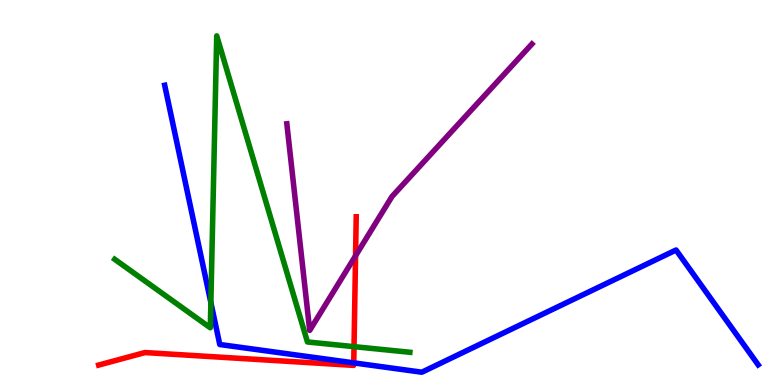[{'lines': ['blue', 'red'], 'intersections': [{'x': 4.56, 'y': 0.575}]}, {'lines': ['green', 'red'], 'intersections': [{'x': 4.57, 'y': 0.996}]}, {'lines': ['purple', 'red'], 'intersections': [{'x': 4.59, 'y': 3.36}]}, {'lines': ['blue', 'green'], 'intersections': [{'x': 2.72, 'y': 2.14}]}, {'lines': ['blue', 'purple'], 'intersections': []}, {'lines': ['green', 'purple'], 'intersections': []}]